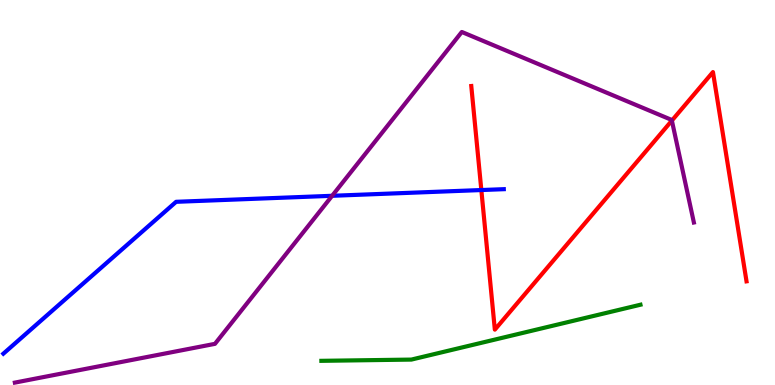[{'lines': ['blue', 'red'], 'intersections': [{'x': 6.21, 'y': 5.06}]}, {'lines': ['green', 'red'], 'intersections': []}, {'lines': ['purple', 'red'], 'intersections': [{'x': 8.67, 'y': 6.87}]}, {'lines': ['blue', 'green'], 'intersections': []}, {'lines': ['blue', 'purple'], 'intersections': [{'x': 4.29, 'y': 4.91}]}, {'lines': ['green', 'purple'], 'intersections': []}]